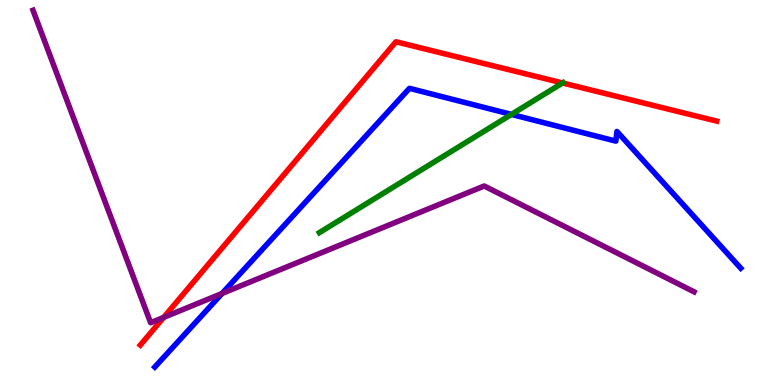[{'lines': ['blue', 'red'], 'intersections': []}, {'lines': ['green', 'red'], 'intersections': [{'x': 7.26, 'y': 7.85}]}, {'lines': ['purple', 'red'], 'intersections': [{'x': 2.11, 'y': 1.76}]}, {'lines': ['blue', 'green'], 'intersections': [{'x': 6.6, 'y': 7.03}]}, {'lines': ['blue', 'purple'], 'intersections': [{'x': 2.87, 'y': 2.38}]}, {'lines': ['green', 'purple'], 'intersections': []}]